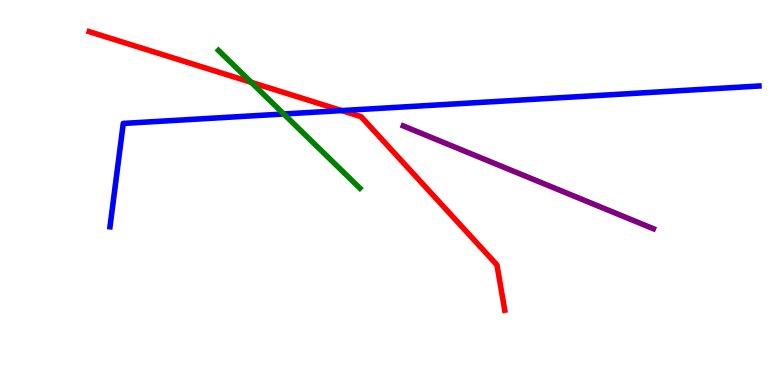[{'lines': ['blue', 'red'], 'intersections': [{'x': 4.41, 'y': 7.13}]}, {'lines': ['green', 'red'], 'intersections': [{'x': 3.24, 'y': 7.86}]}, {'lines': ['purple', 'red'], 'intersections': []}, {'lines': ['blue', 'green'], 'intersections': [{'x': 3.66, 'y': 7.04}]}, {'lines': ['blue', 'purple'], 'intersections': []}, {'lines': ['green', 'purple'], 'intersections': []}]